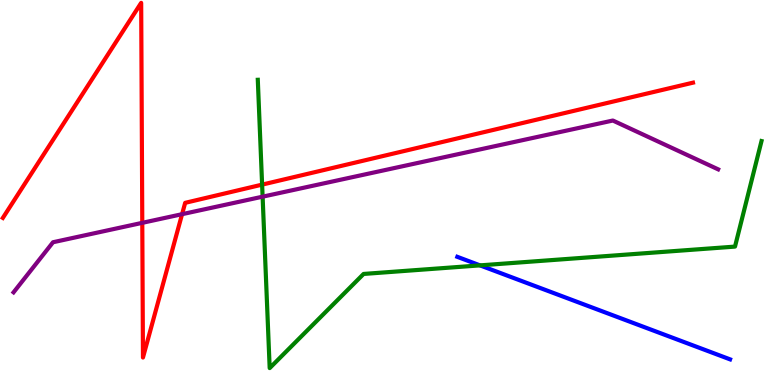[{'lines': ['blue', 'red'], 'intersections': []}, {'lines': ['green', 'red'], 'intersections': [{'x': 3.38, 'y': 5.2}]}, {'lines': ['purple', 'red'], 'intersections': [{'x': 1.84, 'y': 4.21}, {'x': 2.35, 'y': 4.44}]}, {'lines': ['blue', 'green'], 'intersections': [{'x': 6.19, 'y': 3.11}]}, {'lines': ['blue', 'purple'], 'intersections': []}, {'lines': ['green', 'purple'], 'intersections': [{'x': 3.39, 'y': 4.89}]}]